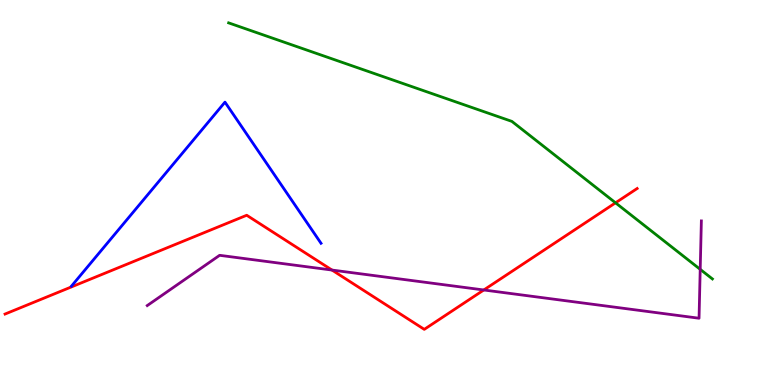[{'lines': ['blue', 'red'], 'intersections': []}, {'lines': ['green', 'red'], 'intersections': [{'x': 7.94, 'y': 4.73}]}, {'lines': ['purple', 'red'], 'intersections': [{'x': 4.28, 'y': 2.99}, {'x': 6.24, 'y': 2.47}]}, {'lines': ['blue', 'green'], 'intersections': []}, {'lines': ['blue', 'purple'], 'intersections': []}, {'lines': ['green', 'purple'], 'intersections': [{'x': 9.03, 'y': 3.0}]}]